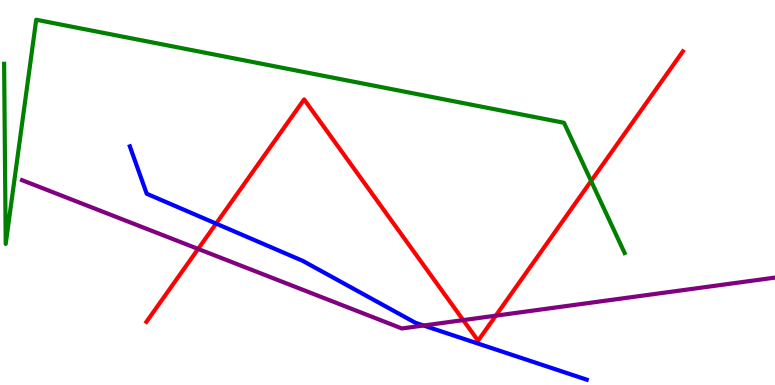[{'lines': ['blue', 'red'], 'intersections': [{'x': 2.79, 'y': 4.19}]}, {'lines': ['green', 'red'], 'intersections': [{'x': 7.63, 'y': 5.3}]}, {'lines': ['purple', 'red'], 'intersections': [{'x': 2.56, 'y': 3.53}, {'x': 5.98, 'y': 1.69}, {'x': 6.4, 'y': 1.8}]}, {'lines': ['blue', 'green'], 'intersections': []}, {'lines': ['blue', 'purple'], 'intersections': [{'x': 5.47, 'y': 1.55}]}, {'lines': ['green', 'purple'], 'intersections': []}]